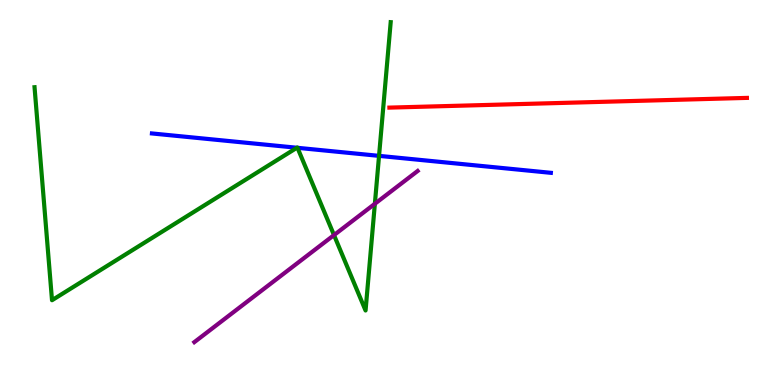[{'lines': ['blue', 'red'], 'intersections': []}, {'lines': ['green', 'red'], 'intersections': []}, {'lines': ['purple', 'red'], 'intersections': []}, {'lines': ['blue', 'green'], 'intersections': [{'x': 3.83, 'y': 6.16}, {'x': 3.84, 'y': 6.16}, {'x': 4.89, 'y': 5.95}]}, {'lines': ['blue', 'purple'], 'intersections': []}, {'lines': ['green', 'purple'], 'intersections': [{'x': 4.31, 'y': 3.89}, {'x': 4.84, 'y': 4.71}]}]